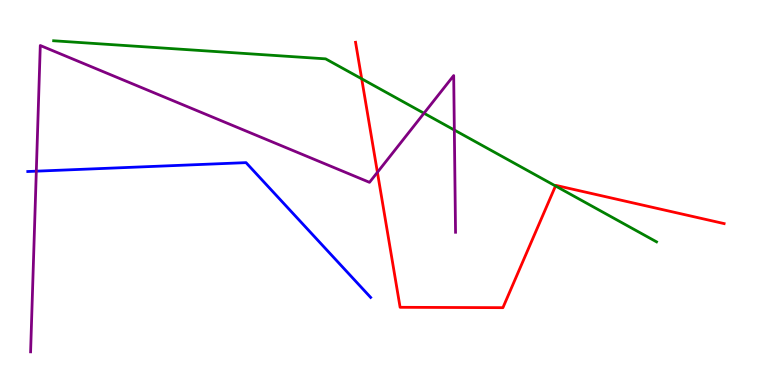[{'lines': ['blue', 'red'], 'intersections': []}, {'lines': ['green', 'red'], 'intersections': [{'x': 4.67, 'y': 7.95}, {'x': 7.17, 'y': 5.17}]}, {'lines': ['purple', 'red'], 'intersections': [{'x': 4.87, 'y': 5.52}]}, {'lines': ['blue', 'green'], 'intersections': []}, {'lines': ['blue', 'purple'], 'intersections': [{'x': 0.469, 'y': 5.55}]}, {'lines': ['green', 'purple'], 'intersections': [{'x': 5.47, 'y': 7.06}, {'x': 5.86, 'y': 6.62}]}]